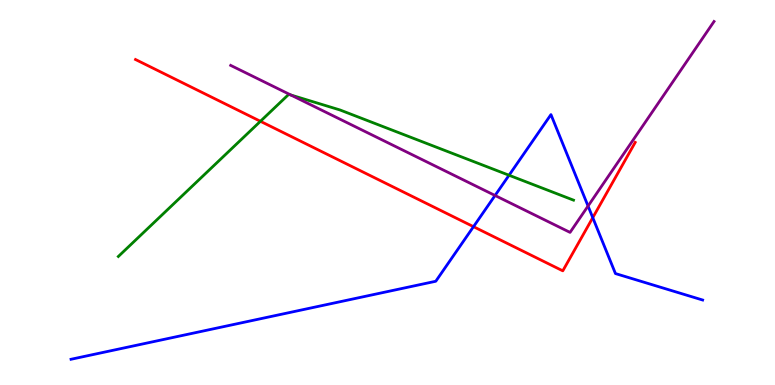[{'lines': ['blue', 'red'], 'intersections': [{'x': 6.11, 'y': 4.11}, {'x': 7.65, 'y': 4.35}]}, {'lines': ['green', 'red'], 'intersections': [{'x': 3.36, 'y': 6.85}]}, {'lines': ['purple', 'red'], 'intersections': []}, {'lines': ['blue', 'green'], 'intersections': [{'x': 6.57, 'y': 5.45}]}, {'lines': ['blue', 'purple'], 'intersections': [{'x': 6.39, 'y': 4.92}, {'x': 7.59, 'y': 4.65}]}, {'lines': ['green', 'purple'], 'intersections': [{'x': 3.75, 'y': 7.53}]}]